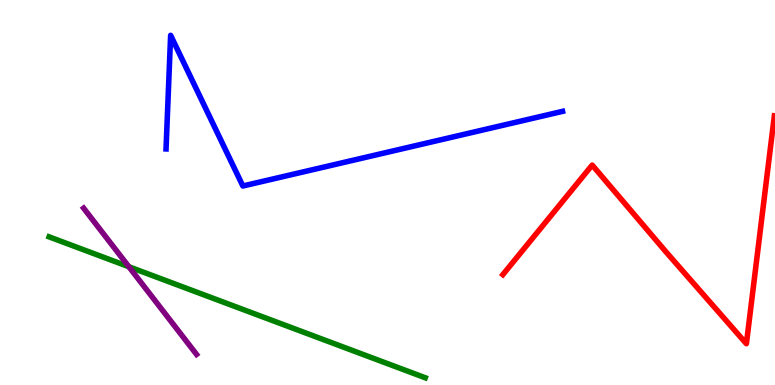[{'lines': ['blue', 'red'], 'intersections': []}, {'lines': ['green', 'red'], 'intersections': []}, {'lines': ['purple', 'red'], 'intersections': []}, {'lines': ['blue', 'green'], 'intersections': []}, {'lines': ['blue', 'purple'], 'intersections': []}, {'lines': ['green', 'purple'], 'intersections': [{'x': 1.66, 'y': 3.07}]}]